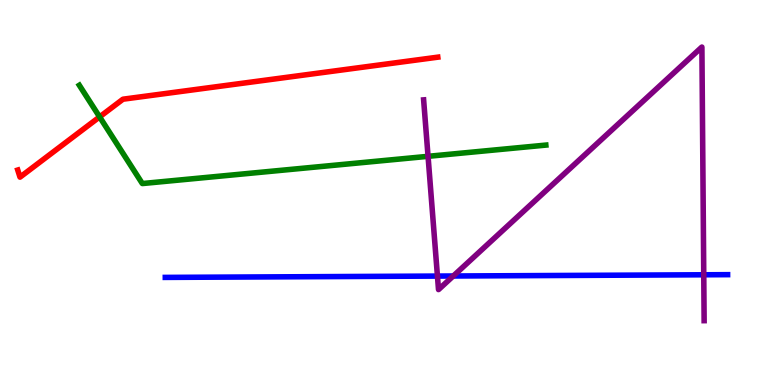[{'lines': ['blue', 'red'], 'intersections': []}, {'lines': ['green', 'red'], 'intersections': [{'x': 1.29, 'y': 6.96}]}, {'lines': ['purple', 'red'], 'intersections': []}, {'lines': ['blue', 'green'], 'intersections': []}, {'lines': ['blue', 'purple'], 'intersections': [{'x': 5.64, 'y': 2.83}, {'x': 5.85, 'y': 2.83}, {'x': 9.08, 'y': 2.86}]}, {'lines': ['green', 'purple'], 'intersections': [{'x': 5.52, 'y': 5.94}]}]